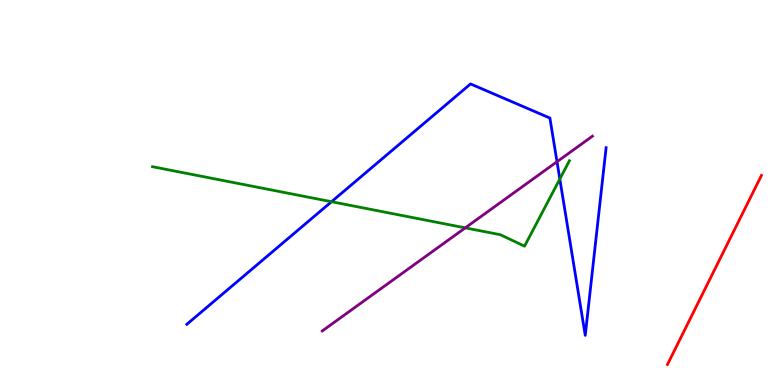[{'lines': ['blue', 'red'], 'intersections': []}, {'lines': ['green', 'red'], 'intersections': []}, {'lines': ['purple', 'red'], 'intersections': []}, {'lines': ['blue', 'green'], 'intersections': [{'x': 4.28, 'y': 4.76}, {'x': 7.22, 'y': 5.35}]}, {'lines': ['blue', 'purple'], 'intersections': [{'x': 7.19, 'y': 5.8}]}, {'lines': ['green', 'purple'], 'intersections': [{'x': 6.0, 'y': 4.08}]}]